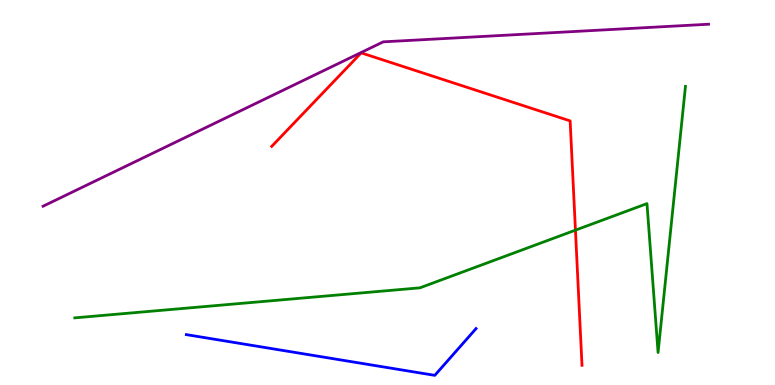[{'lines': ['blue', 'red'], 'intersections': []}, {'lines': ['green', 'red'], 'intersections': [{'x': 7.43, 'y': 4.02}]}, {'lines': ['purple', 'red'], 'intersections': []}, {'lines': ['blue', 'green'], 'intersections': []}, {'lines': ['blue', 'purple'], 'intersections': []}, {'lines': ['green', 'purple'], 'intersections': []}]